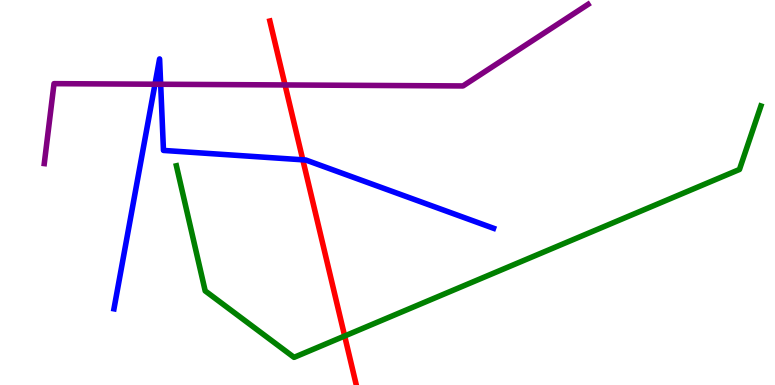[{'lines': ['blue', 'red'], 'intersections': [{'x': 3.91, 'y': 5.85}]}, {'lines': ['green', 'red'], 'intersections': [{'x': 4.45, 'y': 1.27}]}, {'lines': ['purple', 'red'], 'intersections': [{'x': 3.68, 'y': 7.79}]}, {'lines': ['blue', 'green'], 'intersections': []}, {'lines': ['blue', 'purple'], 'intersections': [{'x': 2.0, 'y': 7.81}, {'x': 2.07, 'y': 7.81}]}, {'lines': ['green', 'purple'], 'intersections': []}]